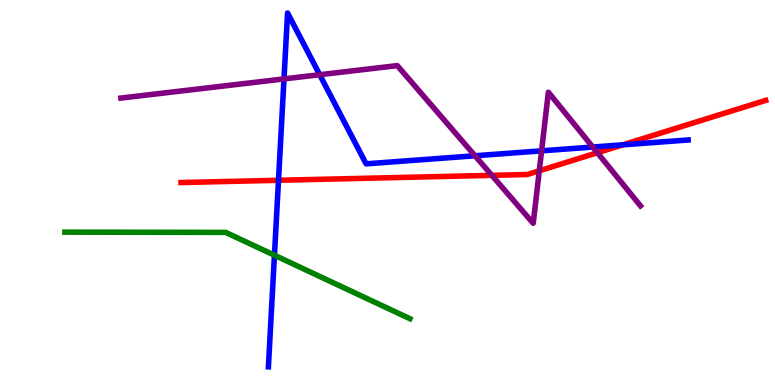[{'lines': ['blue', 'red'], 'intersections': [{'x': 3.59, 'y': 5.32}, {'x': 8.04, 'y': 6.24}]}, {'lines': ['green', 'red'], 'intersections': []}, {'lines': ['purple', 'red'], 'intersections': [{'x': 6.35, 'y': 5.45}, {'x': 6.96, 'y': 5.56}, {'x': 7.71, 'y': 6.03}]}, {'lines': ['blue', 'green'], 'intersections': [{'x': 3.54, 'y': 3.37}]}, {'lines': ['blue', 'purple'], 'intersections': [{'x': 3.66, 'y': 7.95}, {'x': 4.13, 'y': 8.06}, {'x': 6.13, 'y': 5.95}, {'x': 6.99, 'y': 6.08}, {'x': 7.65, 'y': 6.18}]}, {'lines': ['green', 'purple'], 'intersections': []}]